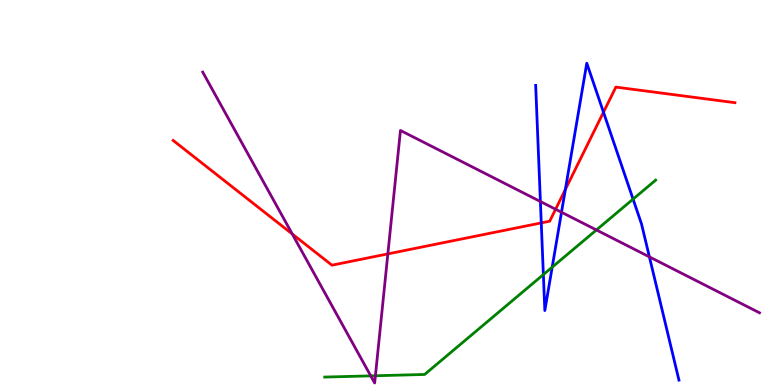[{'lines': ['blue', 'red'], 'intersections': [{'x': 6.98, 'y': 4.21}, {'x': 7.3, 'y': 5.08}, {'x': 7.79, 'y': 7.09}]}, {'lines': ['green', 'red'], 'intersections': []}, {'lines': ['purple', 'red'], 'intersections': [{'x': 3.77, 'y': 3.92}, {'x': 5.0, 'y': 3.41}, {'x': 7.17, 'y': 4.57}]}, {'lines': ['blue', 'green'], 'intersections': [{'x': 7.01, 'y': 2.87}, {'x': 7.12, 'y': 3.06}, {'x': 8.17, 'y': 4.83}]}, {'lines': ['blue', 'purple'], 'intersections': [{'x': 6.97, 'y': 4.77}, {'x': 7.25, 'y': 4.49}, {'x': 8.38, 'y': 3.33}]}, {'lines': ['green', 'purple'], 'intersections': [{'x': 4.78, 'y': 0.237}, {'x': 4.84, 'y': 0.24}, {'x': 7.7, 'y': 4.03}]}]